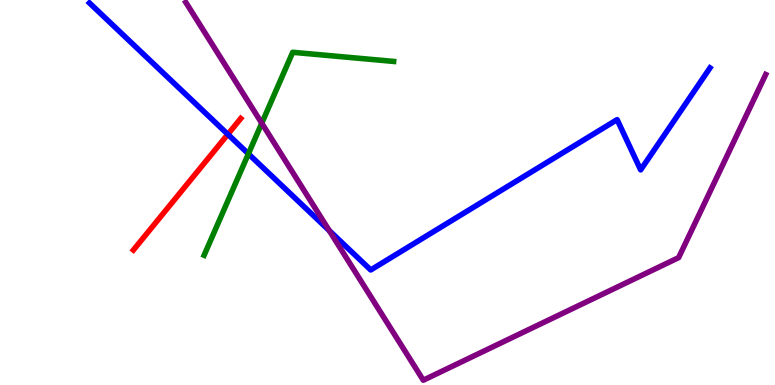[{'lines': ['blue', 'red'], 'intersections': [{'x': 2.94, 'y': 6.51}]}, {'lines': ['green', 'red'], 'intersections': []}, {'lines': ['purple', 'red'], 'intersections': []}, {'lines': ['blue', 'green'], 'intersections': [{'x': 3.21, 'y': 6.0}]}, {'lines': ['blue', 'purple'], 'intersections': [{'x': 4.25, 'y': 4.01}]}, {'lines': ['green', 'purple'], 'intersections': [{'x': 3.38, 'y': 6.8}]}]